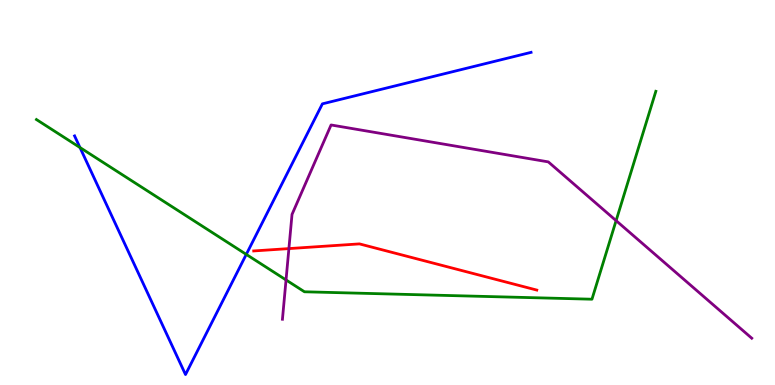[{'lines': ['blue', 'red'], 'intersections': []}, {'lines': ['green', 'red'], 'intersections': []}, {'lines': ['purple', 'red'], 'intersections': [{'x': 3.73, 'y': 3.54}]}, {'lines': ['blue', 'green'], 'intersections': [{'x': 1.03, 'y': 6.17}, {'x': 3.18, 'y': 3.39}]}, {'lines': ['blue', 'purple'], 'intersections': []}, {'lines': ['green', 'purple'], 'intersections': [{'x': 3.69, 'y': 2.73}, {'x': 7.95, 'y': 4.27}]}]